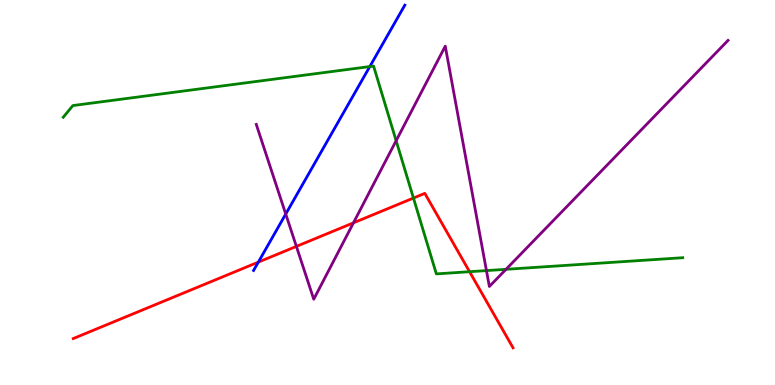[{'lines': ['blue', 'red'], 'intersections': [{'x': 3.33, 'y': 3.19}]}, {'lines': ['green', 'red'], 'intersections': [{'x': 5.33, 'y': 4.86}, {'x': 6.06, 'y': 2.94}]}, {'lines': ['purple', 'red'], 'intersections': [{'x': 3.82, 'y': 3.6}, {'x': 4.56, 'y': 4.21}]}, {'lines': ['blue', 'green'], 'intersections': [{'x': 4.77, 'y': 8.27}]}, {'lines': ['blue', 'purple'], 'intersections': [{'x': 3.69, 'y': 4.44}]}, {'lines': ['green', 'purple'], 'intersections': [{'x': 5.11, 'y': 6.34}, {'x': 6.28, 'y': 2.97}, {'x': 6.53, 'y': 3.0}]}]